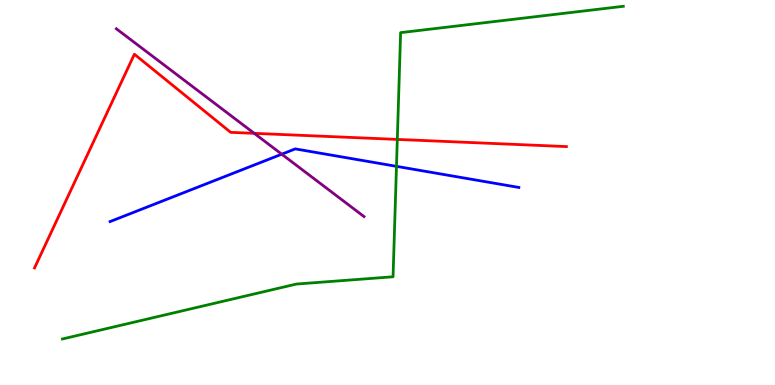[{'lines': ['blue', 'red'], 'intersections': []}, {'lines': ['green', 'red'], 'intersections': [{'x': 5.13, 'y': 6.38}]}, {'lines': ['purple', 'red'], 'intersections': [{'x': 3.28, 'y': 6.54}]}, {'lines': ['blue', 'green'], 'intersections': [{'x': 5.12, 'y': 5.68}]}, {'lines': ['blue', 'purple'], 'intersections': [{'x': 3.64, 'y': 6.0}]}, {'lines': ['green', 'purple'], 'intersections': []}]